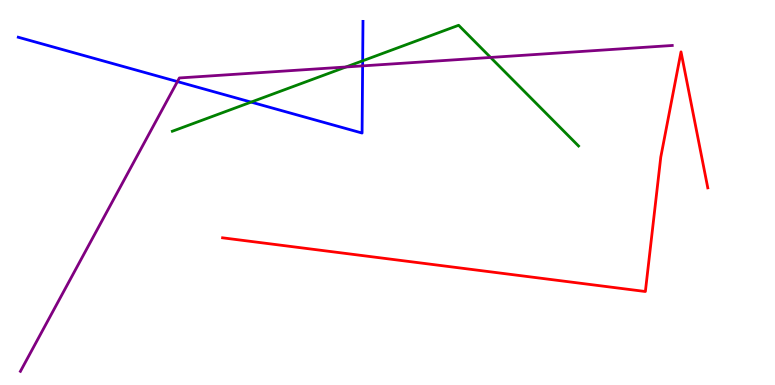[{'lines': ['blue', 'red'], 'intersections': []}, {'lines': ['green', 'red'], 'intersections': []}, {'lines': ['purple', 'red'], 'intersections': []}, {'lines': ['blue', 'green'], 'intersections': [{'x': 3.24, 'y': 7.35}, {'x': 4.68, 'y': 8.42}]}, {'lines': ['blue', 'purple'], 'intersections': [{'x': 2.29, 'y': 7.88}, {'x': 4.68, 'y': 8.29}]}, {'lines': ['green', 'purple'], 'intersections': [{'x': 4.46, 'y': 8.26}, {'x': 6.33, 'y': 8.51}]}]